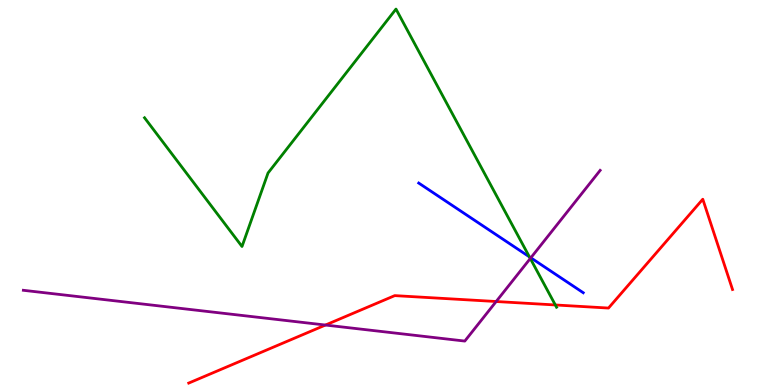[{'lines': ['blue', 'red'], 'intersections': []}, {'lines': ['green', 'red'], 'intersections': [{'x': 7.17, 'y': 2.08}]}, {'lines': ['purple', 'red'], 'intersections': [{'x': 4.2, 'y': 1.56}, {'x': 6.4, 'y': 2.17}]}, {'lines': ['blue', 'green'], 'intersections': [{'x': 6.83, 'y': 3.33}]}, {'lines': ['blue', 'purple'], 'intersections': [{'x': 6.85, 'y': 3.3}]}, {'lines': ['green', 'purple'], 'intersections': [{'x': 6.84, 'y': 3.29}]}]